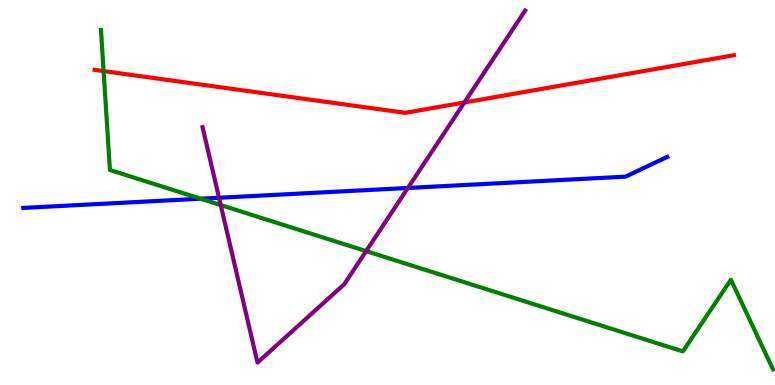[{'lines': ['blue', 'red'], 'intersections': []}, {'lines': ['green', 'red'], 'intersections': [{'x': 1.34, 'y': 8.15}]}, {'lines': ['purple', 'red'], 'intersections': [{'x': 5.99, 'y': 7.34}]}, {'lines': ['blue', 'green'], 'intersections': [{'x': 2.59, 'y': 4.84}]}, {'lines': ['blue', 'purple'], 'intersections': [{'x': 2.83, 'y': 4.86}, {'x': 5.26, 'y': 5.12}]}, {'lines': ['green', 'purple'], 'intersections': [{'x': 2.85, 'y': 4.67}, {'x': 4.72, 'y': 3.48}]}]